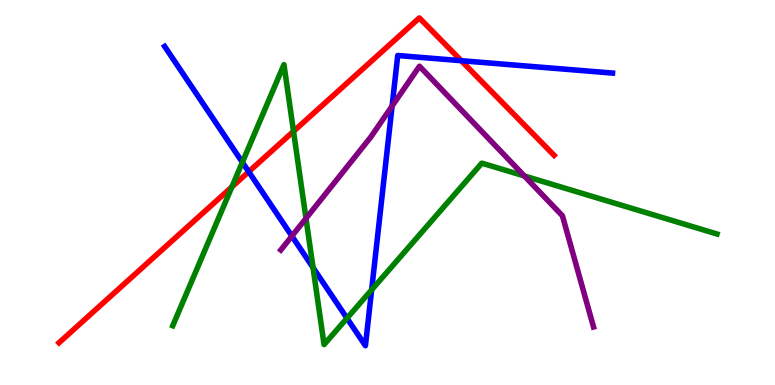[{'lines': ['blue', 'red'], 'intersections': [{'x': 3.21, 'y': 5.54}, {'x': 5.95, 'y': 8.42}]}, {'lines': ['green', 'red'], 'intersections': [{'x': 2.99, 'y': 5.14}, {'x': 3.79, 'y': 6.59}]}, {'lines': ['purple', 'red'], 'intersections': []}, {'lines': ['blue', 'green'], 'intersections': [{'x': 3.13, 'y': 5.79}, {'x': 4.04, 'y': 3.05}, {'x': 4.48, 'y': 1.73}, {'x': 4.8, 'y': 2.47}]}, {'lines': ['blue', 'purple'], 'intersections': [{'x': 3.77, 'y': 3.87}, {'x': 5.06, 'y': 7.25}]}, {'lines': ['green', 'purple'], 'intersections': [{'x': 3.95, 'y': 4.33}, {'x': 6.77, 'y': 5.43}]}]